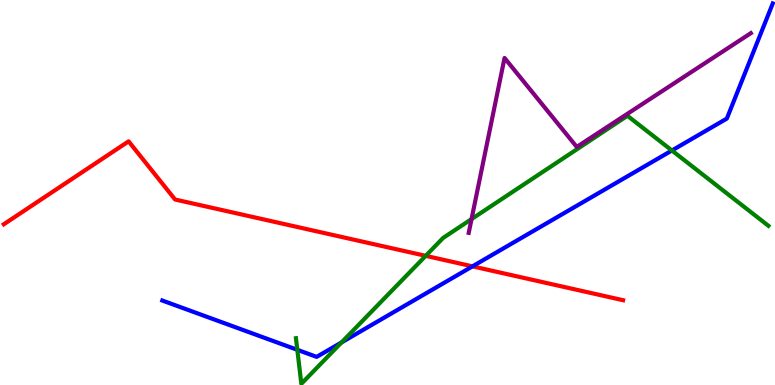[{'lines': ['blue', 'red'], 'intersections': [{'x': 6.1, 'y': 3.08}]}, {'lines': ['green', 'red'], 'intersections': [{'x': 5.49, 'y': 3.35}]}, {'lines': ['purple', 'red'], 'intersections': []}, {'lines': ['blue', 'green'], 'intersections': [{'x': 3.84, 'y': 0.914}, {'x': 4.41, 'y': 1.11}, {'x': 8.67, 'y': 6.09}]}, {'lines': ['blue', 'purple'], 'intersections': []}, {'lines': ['green', 'purple'], 'intersections': [{'x': 6.08, 'y': 4.31}]}]